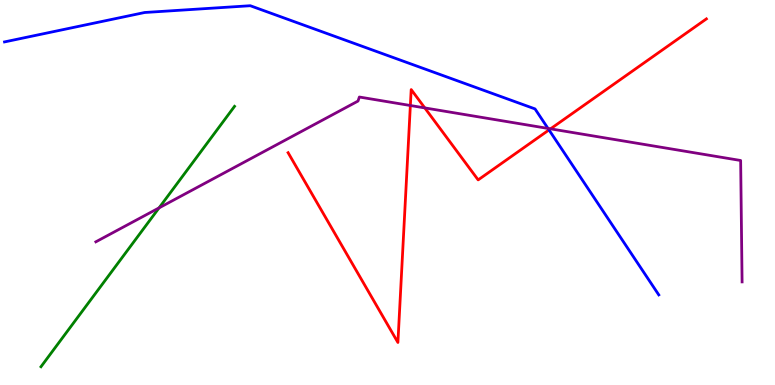[{'lines': ['blue', 'red'], 'intersections': [{'x': 7.08, 'y': 6.63}]}, {'lines': ['green', 'red'], 'intersections': []}, {'lines': ['purple', 'red'], 'intersections': [{'x': 5.29, 'y': 7.26}, {'x': 5.48, 'y': 7.2}, {'x': 7.1, 'y': 6.65}]}, {'lines': ['blue', 'green'], 'intersections': []}, {'lines': ['blue', 'purple'], 'intersections': [{'x': 7.07, 'y': 6.66}]}, {'lines': ['green', 'purple'], 'intersections': [{'x': 2.05, 'y': 4.6}]}]